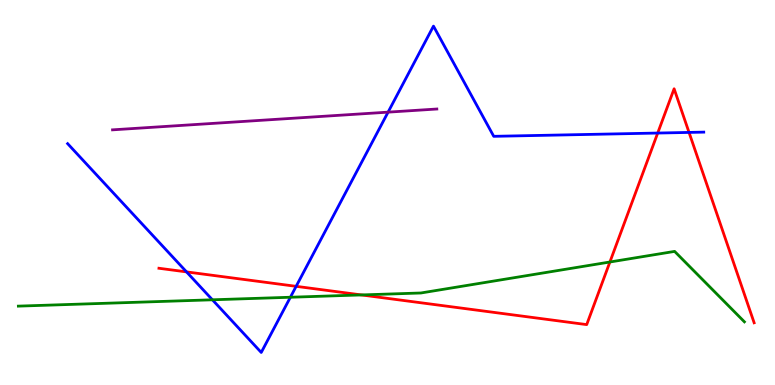[{'lines': ['blue', 'red'], 'intersections': [{'x': 2.41, 'y': 2.94}, {'x': 3.82, 'y': 2.56}, {'x': 8.49, 'y': 6.54}, {'x': 8.89, 'y': 6.56}]}, {'lines': ['green', 'red'], 'intersections': [{'x': 4.66, 'y': 2.34}, {'x': 7.87, 'y': 3.19}]}, {'lines': ['purple', 'red'], 'intersections': []}, {'lines': ['blue', 'green'], 'intersections': [{'x': 2.74, 'y': 2.21}, {'x': 3.75, 'y': 2.28}]}, {'lines': ['blue', 'purple'], 'intersections': [{'x': 5.01, 'y': 7.09}]}, {'lines': ['green', 'purple'], 'intersections': []}]